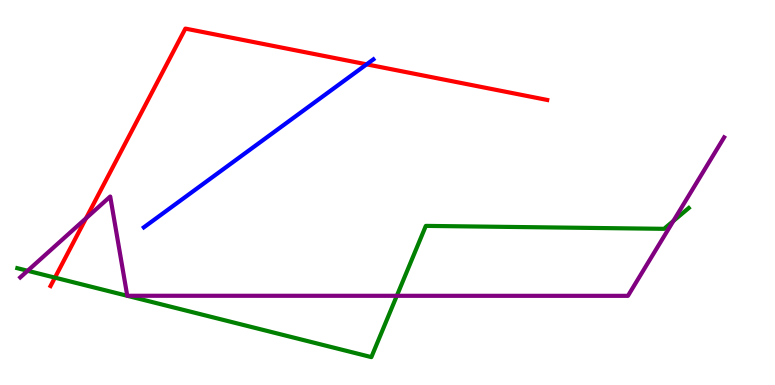[{'lines': ['blue', 'red'], 'intersections': [{'x': 4.73, 'y': 8.33}]}, {'lines': ['green', 'red'], 'intersections': [{'x': 0.709, 'y': 2.79}]}, {'lines': ['purple', 'red'], 'intersections': [{'x': 1.11, 'y': 4.33}]}, {'lines': ['blue', 'green'], 'intersections': []}, {'lines': ['blue', 'purple'], 'intersections': []}, {'lines': ['green', 'purple'], 'intersections': [{'x': 0.357, 'y': 2.97}, {'x': 5.12, 'y': 2.32}, {'x': 8.69, 'y': 4.26}]}]